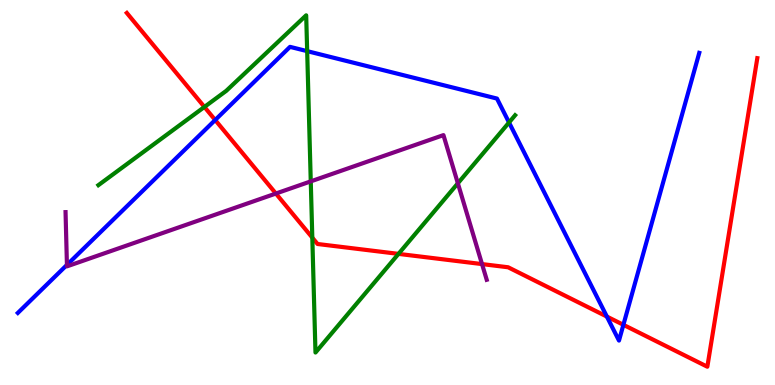[{'lines': ['blue', 'red'], 'intersections': [{'x': 2.78, 'y': 6.88}, {'x': 7.83, 'y': 1.78}, {'x': 8.04, 'y': 1.56}]}, {'lines': ['green', 'red'], 'intersections': [{'x': 2.64, 'y': 7.22}, {'x': 4.03, 'y': 3.83}, {'x': 5.14, 'y': 3.41}]}, {'lines': ['purple', 'red'], 'intersections': [{'x': 3.56, 'y': 4.97}, {'x': 6.22, 'y': 3.14}]}, {'lines': ['blue', 'green'], 'intersections': [{'x': 3.96, 'y': 8.67}, {'x': 6.57, 'y': 6.82}]}, {'lines': ['blue', 'purple'], 'intersections': [{'x': 0.864, 'y': 3.12}]}, {'lines': ['green', 'purple'], 'intersections': [{'x': 4.01, 'y': 5.29}, {'x': 5.91, 'y': 5.24}]}]